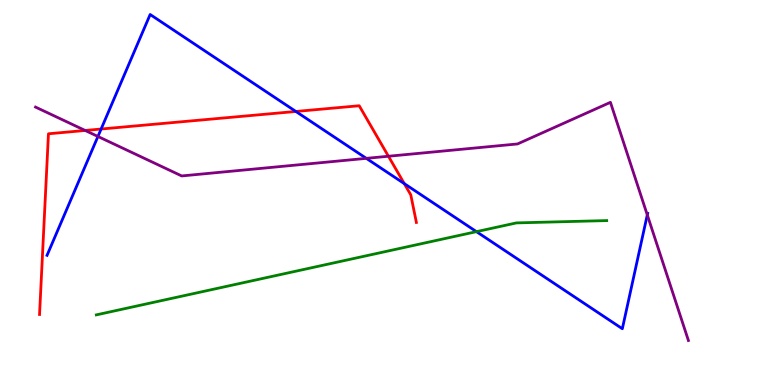[{'lines': ['blue', 'red'], 'intersections': [{'x': 1.3, 'y': 6.65}, {'x': 3.82, 'y': 7.1}, {'x': 5.22, 'y': 5.23}]}, {'lines': ['green', 'red'], 'intersections': []}, {'lines': ['purple', 'red'], 'intersections': [{'x': 1.1, 'y': 6.61}, {'x': 5.01, 'y': 5.94}]}, {'lines': ['blue', 'green'], 'intersections': [{'x': 6.15, 'y': 3.98}]}, {'lines': ['blue', 'purple'], 'intersections': [{'x': 1.26, 'y': 6.46}, {'x': 4.73, 'y': 5.89}, {'x': 8.35, 'y': 4.42}]}, {'lines': ['green', 'purple'], 'intersections': []}]